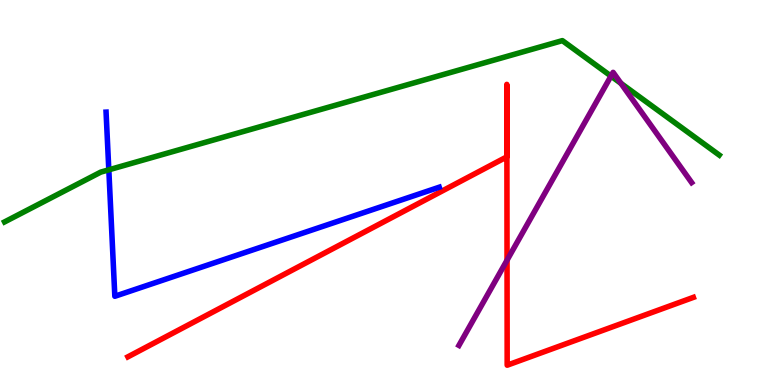[{'lines': ['blue', 'red'], 'intersections': []}, {'lines': ['green', 'red'], 'intersections': []}, {'lines': ['purple', 'red'], 'intersections': [{'x': 6.54, 'y': 3.24}]}, {'lines': ['blue', 'green'], 'intersections': [{'x': 1.4, 'y': 5.59}]}, {'lines': ['blue', 'purple'], 'intersections': []}, {'lines': ['green', 'purple'], 'intersections': [{'x': 7.88, 'y': 8.02}, {'x': 8.01, 'y': 7.83}]}]